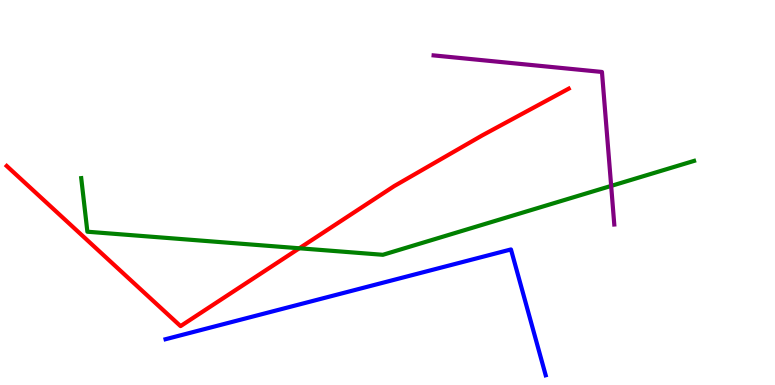[{'lines': ['blue', 'red'], 'intersections': []}, {'lines': ['green', 'red'], 'intersections': [{'x': 3.86, 'y': 3.55}]}, {'lines': ['purple', 'red'], 'intersections': []}, {'lines': ['blue', 'green'], 'intersections': []}, {'lines': ['blue', 'purple'], 'intersections': []}, {'lines': ['green', 'purple'], 'intersections': [{'x': 7.89, 'y': 5.17}]}]